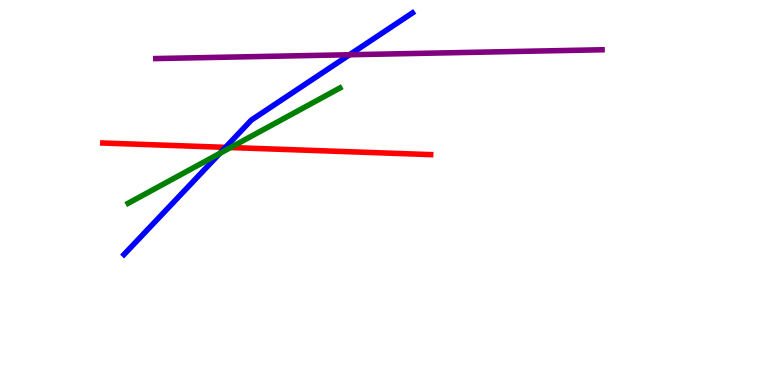[{'lines': ['blue', 'red'], 'intersections': [{'x': 2.91, 'y': 6.17}]}, {'lines': ['green', 'red'], 'intersections': [{'x': 2.97, 'y': 6.17}]}, {'lines': ['purple', 'red'], 'intersections': []}, {'lines': ['blue', 'green'], 'intersections': [{'x': 2.84, 'y': 6.02}]}, {'lines': ['blue', 'purple'], 'intersections': [{'x': 4.51, 'y': 8.58}]}, {'lines': ['green', 'purple'], 'intersections': []}]